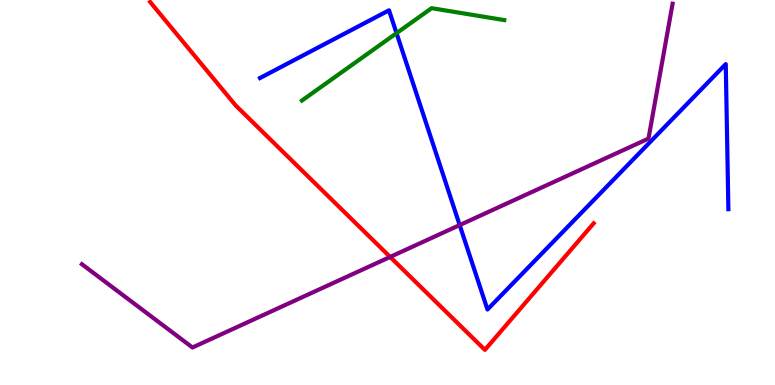[{'lines': ['blue', 'red'], 'intersections': []}, {'lines': ['green', 'red'], 'intersections': []}, {'lines': ['purple', 'red'], 'intersections': [{'x': 5.03, 'y': 3.33}]}, {'lines': ['blue', 'green'], 'intersections': [{'x': 5.12, 'y': 9.14}]}, {'lines': ['blue', 'purple'], 'intersections': [{'x': 5.93, 'y': 4.15}]}, {'lines': ['green', 'purple'], 'intersections': []}]